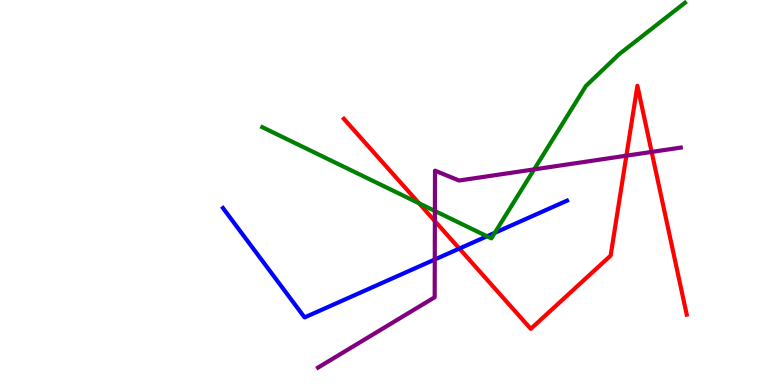[{'lines': ['blue', 'red'], 'intersections': [{'x': 5.93, 'y': 3.54}]}, {'lines': ['green', 'red'], 'intersections': [{'x': 5.41, 'y': 4.72}]}, {'lines': ['purple', 'red'], 'intersections': [{'x': 5.61, 'y': 4.26}, {'x': 8.08, 'y': 5.96}, {'x': 8.41, 'y': 6.05}]}, {'lines': ['blue', 'green'], 'intersections': [{'x': 6.28, 'y': 3.86}, {'x': 6.38, 'y': 3.95}]}, {'lines': ['blue', 'purple'], 'intersections': [{'x': 5.61, 'y': 3.26}]}, {'lines': ['green', 'purple'], 'intersections': [{'x': 5.61, 'y': 4.52}, {'x': 6.89, 'y': 5.6}]}]